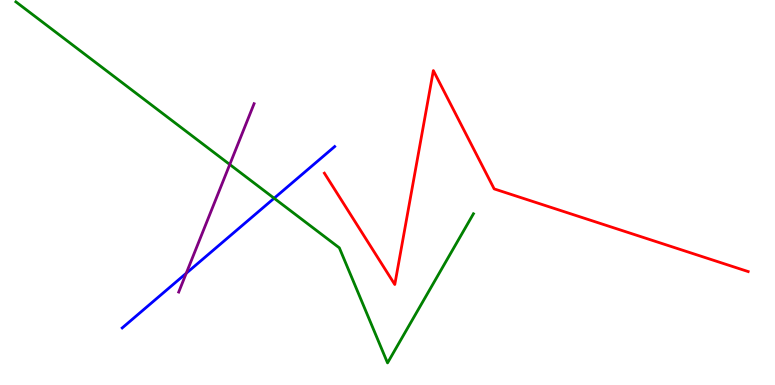[{'lines': ['blue', 'red'], 'intersections': []}, {'lines': ['green', 'red'], 'intersections': []}, {'lines': ['purple', 'red'], 'intersections': []}, {'lines': ['blue', 'green'], 'intersections': [{'x': 3.54, 'y': 4.85}]}, {'lines': ['blue', 'purple'], 'intersections': [{'x': 2.4, 'y': 2.9}]}, {'lines': ['green', 'purple'], 'intersections': [{'x': 2.96, 'y': 5.73}]}]